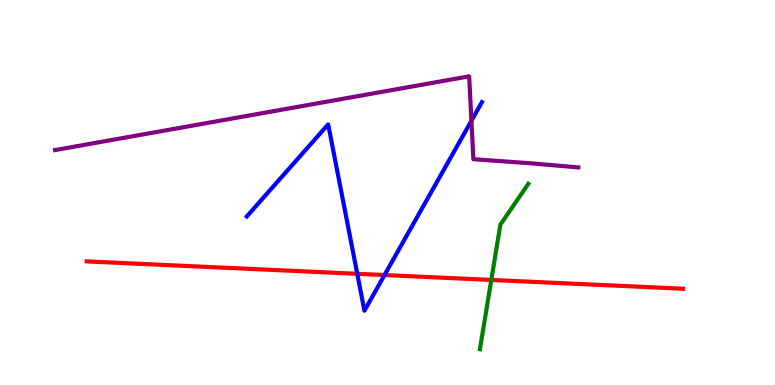[{'lines': ['blue', 'red'], 'intersections': [{'x': 4.61, 'y': 2.89}, {'x': 4.96, 'y': 2.86}]}, {'lines': ['green', 'red'], 'intersections': [{'x': 6.34, 'y': 2.73}]}, {'lines': ['purple', 'red'], 'intersections': []}, {'lines': ['blue', 'green'], 'intersections': []}, {'lines': ['blue', 'purple'], 'intersections': [{'x': 6.08, 'y': 6.86}]}, {'lines': ['green', 'purple'], 'intersections': []}]